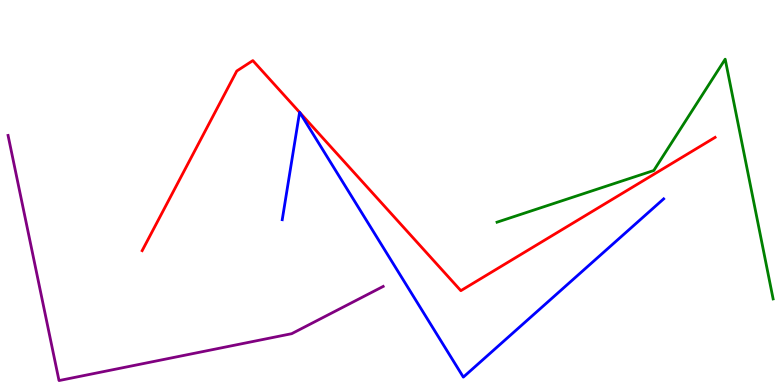[{'lines': ['blue', 'red'], 'intersections': [{'x': 3.87, 'y': 7.08}, {'x': 3.87, 'y': 7.08}]}, {'lines': ['green', 'red'], 'intersections': []}, {'lines': ['purple', 'red'], 'intersections': []}, {'lines': ['blue', 'green'], 'intersections': []}, {'lines': ['blue', 'purple'], 'intersections': []}, {'lines': ['green', 'purple'], 'intersections': []}]